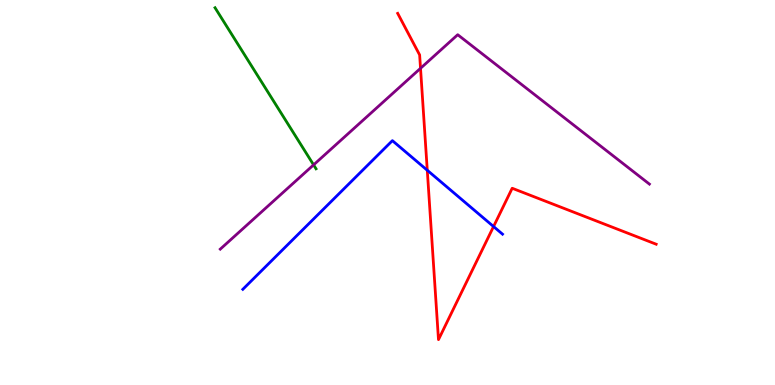[{'lines': ['blue', 'red'], 'intersections': [{'x': 5.51, 'y': 5.58}, {'x': 6.37, 'y': 4.12}]}, {'lines': ['green', 'red'], 'intersections': []}, {'lines': ['purple', 'red'], 'intersections': [{'x': 5.43, 'y': 8.23}]}, {'lines': ['blue', 'green'], 'intersections': []}, {'lines': ['blue', 'purple'], 'intersections': []}, {'lines': ['green', 'purple'], 'intersections': [{'x': 4.05, 'y': 5.72}]}]